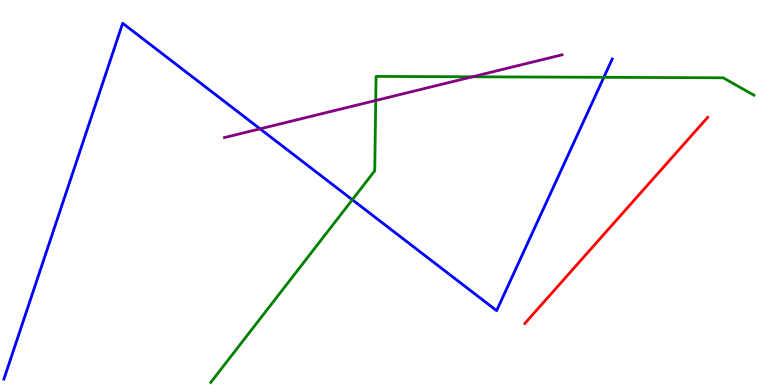[{'lines': ['blue', 'red'], 'intersections': []}, {'lines': ['green', 'red'], 'intersections': []}, {'lines': ['purple', 'red'], 'intersections': []}, {'lines': ['blue', 'green'], 'intersections': [{'x': 4.55, 'y': 4.81}, {'x': 7.79, 'y': 7.99}]}, {'lines': ['blue', 'purple'], 'intersections': [{'x': 3.36, 'y': 6.65}]}, {'lines': ['green', 'purple'], 'intersections': [{'x': 4.85, 'y': 7.39}, {'x': 6.1, 'y': 8.01}]}]